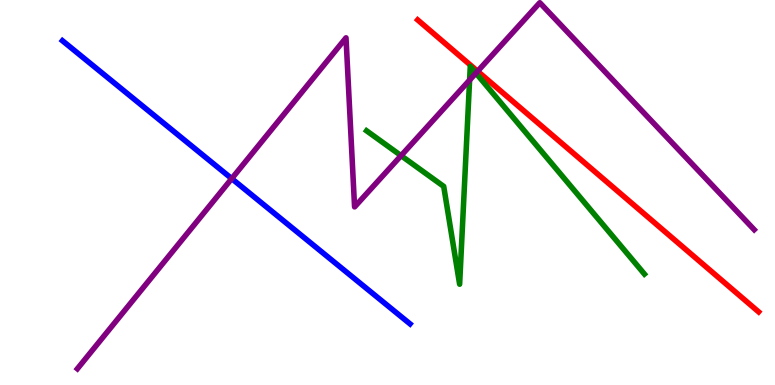[{'lines': ['blue', 'red'], 'intersections': []}, {'lines': ['green', 'red'], 'intersections': []}, {'lines': ['purple', 'red'], 'intersections': [{'x': 6.16, 'y': 8.15}]}, {'lines': ['blue', 'green'], 'intersections': []}, {'lines': ['blue', 'purple'], 'intersections': [{'x': 2.99, 'y': 5.36}]}, {'lines': ['green', 'purple'], 'intersections': [{'x': 5.18, 'y': 5.96}, {'x': 6.06, 'y': 7.92}, {'x': 6.14, 'y': 8.1}]}]